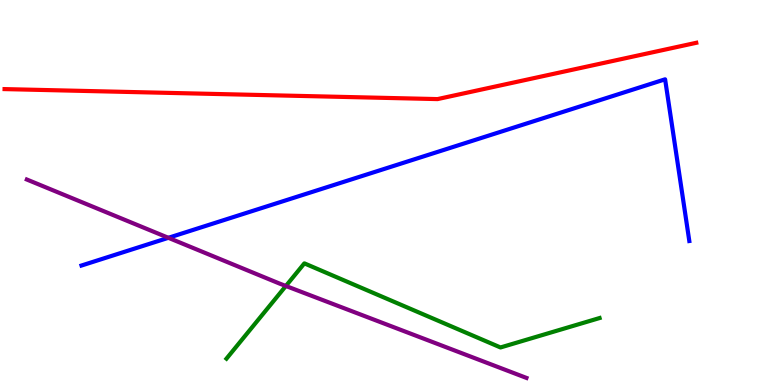[{'lines': ['blue', 'red'], 'intersections': []}, {'lines': ['green', 'red'], 'intersections': []}, {'lines': ['purple', 'red'], 'intersections': []}, {'lines': ['blue', 'green'], 'intersections': []}, {'lines': ['blue', 'purple'], 'intersections': [{'x': 2.17, 'y': 3.82}]}, {'lines': ['green', 'purple'], 'intersections': [{'x': 3.69, 'y': 2.57}]}]